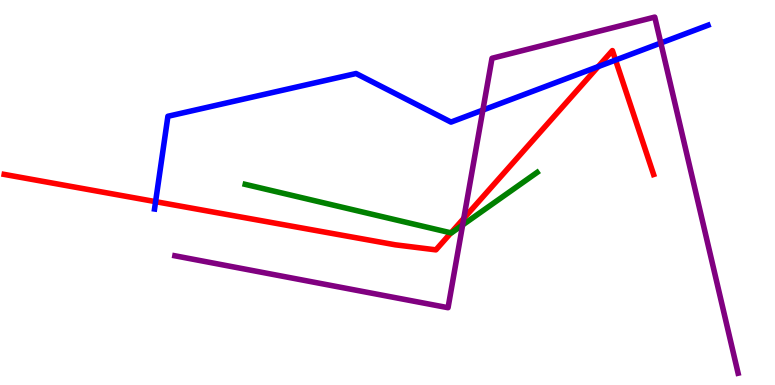[{'lines': ['blue', 'red'], 'intersections': [{'x': 2.01, 'y': 4.76}, {'x': 7.72, 'y': 8.27}, {'x': 7.94, 'y': 8.44}]}, {'lines': ['green', 'red'], 'intersections': [{'x': 5.82, 'y': 3.95}]}, {'lines': ['purple', 'red'], 'intersections': [{'x': 5.98, 'y': 4.33}]}, {'lines': ['blue', 'green'], 'intersections': []}, {'lines': ['blue', 'purple'], 'intersections': [{'x': 6.23, 'y': 7.14}, {'x': 8.53, 'y': 8.88}]}, {'lines': ['green', 'purple'], 'intersections': [{'x': 5.97, 'y': 4.16}]}]